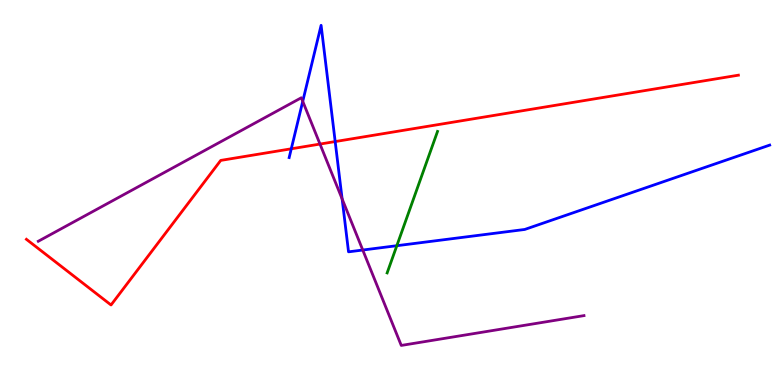[{'lines': ['blue', 'red'], 'intersections': [{'x': 3.76, 'y': 6.14}, {'x': 4.32, 'y': 6.32}]}, {'lines': ['green', 'red'], 'intersections': []}, {'lines': ['purple', 'red'], 'intersections': [{'x': 4.13, 'y': 6.26}]}, {'lines': ['blue', 'green'], 'intersections': [{'x': 5.12, 'y': 3.62}]}, {'lines': ['blue', 'purple'], 'intersections': [{'x': 3.91, 'y': 7.37}, {'x': 4.41, 'y': 4.83}, {'x': 4.68, 'y': 3.51}]}, {'lines': ['green', 'purple'], 'intersections': []}]